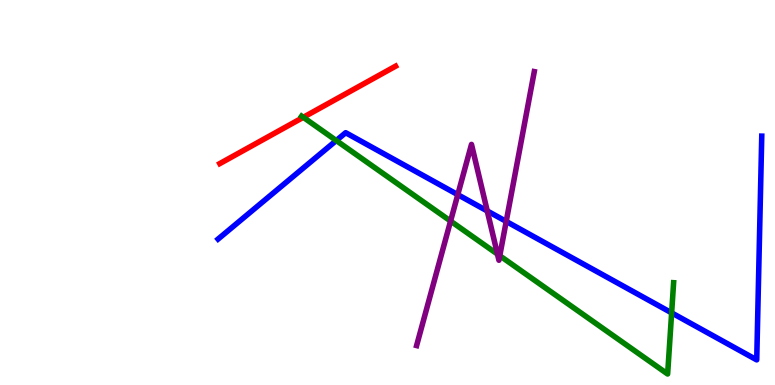[{'lines': ['blue', 'red'], 'intersections': []}, {'lines': ['green', 'red'], 'intersections': [{'x': 3.91, 'y': 6.95}]}, {'lines': ['purple', 'red'], 'intersections': []}, {'lines': ['blue', 'green'], 'intersections': [{'x': 4.34, 'y': 6.35}, {'x': 8.67, 'y': 1.87}]}, {'lines': ['blue', 'purple'], 'intersections': [{'x': 5.91, 'y': 4.94}, {'x': 6.29, 'y': 4.52}, {'x': 6.53, 'y': 4.25}]}, {'lines': ['green', 'purple'], 'intersections': [{'x': 5.81, 'y': 4.26}, {'x': 6.42, 'y': 3.4}, {'x': 6.45, 'y': 3.36}]}]